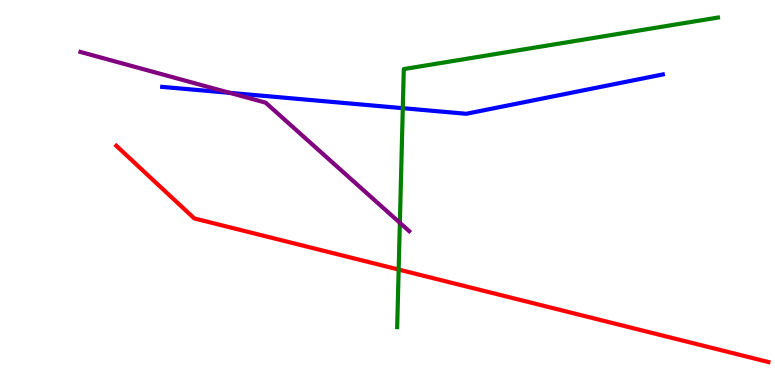[{'lines': ['blue', 'red'], 'intersections': []}, {'lines': ['green', 'red'], 'intersections': [{'x': 5.14, 'y': 3.0}]}, {'lines': ['purple', 'red'], 'intersections': []}, {'lines': ['blue', 'green'], 'intersections': [{'x': 5.2, 'y': 7.19}]}, {'lines': ['blue', 'purple'], 'intersections': [{'x': 2.97, 'y': 7.59}]}, {'lines': ['green', 'purple'], 'intersections': [{'x': 5.16, 'y': 4.21}]}]